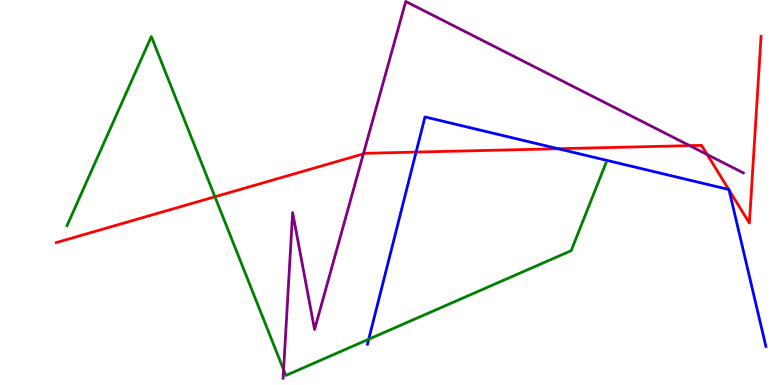[{'lines': ['blue', 'red'], 'intersections': [{'x': 5.37, 'y': 6.05}, {'x': 7.2, 'y': 6.14}, {'x': 9.4, 'y': 5.08}, {'x': 9.41, 'y': 5.06}]}, {'lines': ['green', 'red'], 'intersections': [{'x': 2.77, 'y': 4.89}]}, {'lines': ['purple', 'red'], 'intersections': [{'x': 4.69, 'y': 6.0}, {'x': 8.9, 'y': 6.22}, {'x': 9.13, 'y': 5.99}]}, {'lines': ['blue', 'green'], 'intersections': [{'x': 4.76, 'y': 1.19}]}, {'lines': ['blue', 'purple'], 'intersections': []}, {'lines': ['green', 'purple'], 'intersections': [{'x': 3.66, 'y': 0.396}]}]